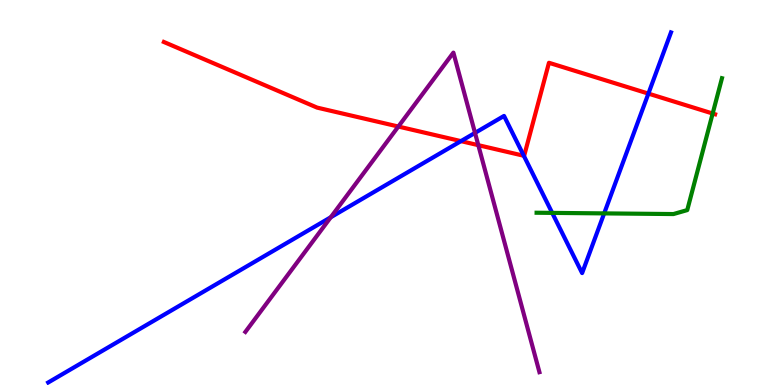[{'lines': ['blue', 'red'], 'intersections': [{'x': 5.95, 'y': 6.33}, {'x': 6.76, 'y': 5.95}, {'x': 8.37, 'y': 7.57}]}, {'lines': ['green', 'red'], 'intersections': [{'x': 9.2, 'y': 7.05}]}, {'lines': ['purple', 'red'], 'intersections': [{'x': 5.14, 'y': 6.71}, {'x': 6.17, 'y': 6.23}]}, {'lines': ['blue', 'green'], 'intersections': [{'x': 7.13, 'y': 4.47}, {'x': 7.8, 'y': 4.46}]}, {'lines': ['blue', 'purple'], 'intersections': [{'x': 4.27, 'y': 4.36}, {'x': 6.13, 'y': 6.55}]}, {'lines': ['green', 'purple'], 'intersections': []}]